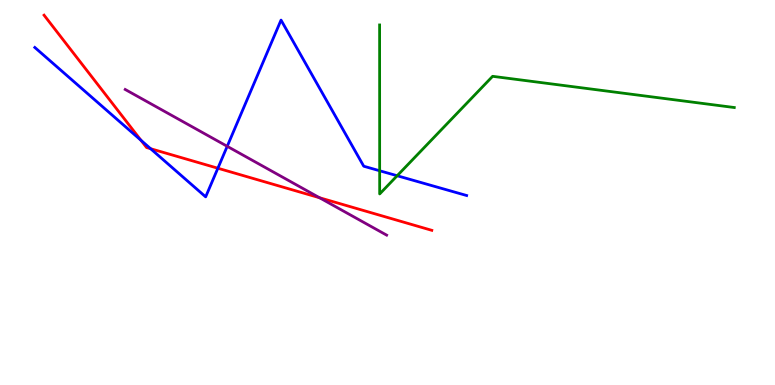[{'lines': ['blue', 'red'], 'intersections': [{'x': 1.82, 'y': 6.36}, {'x': 1.94, 'y': 6.14}, {'x': 2.81, 'y': 5.63}]}, {'lines': ['green', 'red'], 'intersections': []}, {'lines': ['purple', 'red'], 'intersections': [{'x': 4.12, 'y': 4.86}]}, {'lines': ['blue', 'green'], 'intersections': [{'x': 4.9, 'y': 5.56}, {'x': 5.12, 'y': 5.44}]}, {'lines': ['blue', 'purple'], 'intersections': [{'x': 2.93, 'y': 6.2}]}, {'lines': ['green', 'purple'], 'intersections': []}]